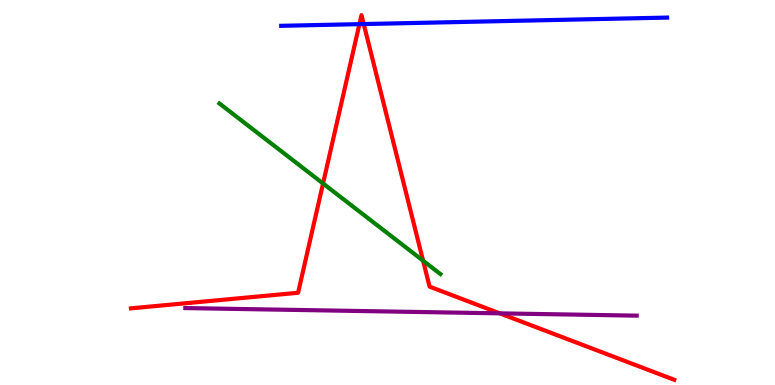[{'lines': ['blue', 'red'], 'intersections': [{'x': 4.64, 'y': 9.37}, {'x': 4.69, 'y': 9.38}]}, {'lines': ['green', 'red'], 'intersections': [{'x': 4.17, 'y': 5.23}, {'x': 5.46, 'y': 3.23}]}, {'lines': ['purple', 'red'], 'intersections': [{'x': 6.45, 'y': 1.86}]}, {'lines': ['blue', 'green'], 'intersections': []}, {'lines': ['blue', 'purple'], 'intersections': []}, {'lines': ['green', 'purple'], 'intersections': []}]